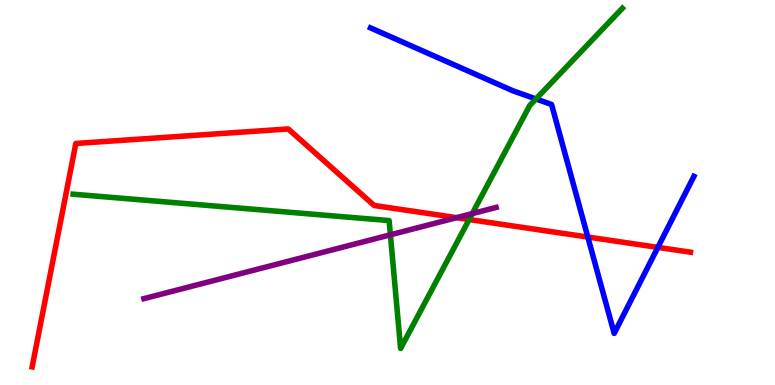[{'lines': ['blue', 'red'], 'intersections': [{'x': 7.58, 'y': 3.84}, {'x': 8.49, 'y': 3.57}]}, {'lines': ['green', 'red'], 'intersections': [{'x': 6.05, 'y': 4.3}]}, {'lines': ['purple', 'red'], 'intersections': [{'x': 5.89, 'y': 4.35}]}, {'lines': ['blue', 'green'], 'intersections': [{'x': 6.92, 'y': 7.43}]}, {'lines': ['blue', 'purple'], 'intersections': []}, {'lines': ['green', 'purple'], 'intersections': [{'x': 5.04, 'y': 3.9}, {'x': 6.09, 'y': 4.45}]}]